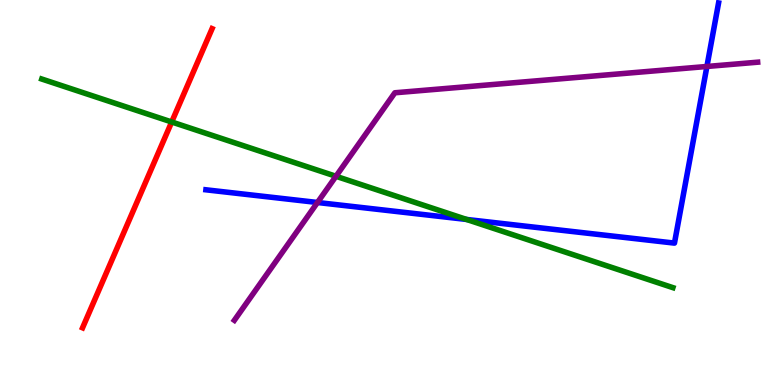[{'lines': ['blue', 'red'], 'intersections': []}, {'lines': ['green', 'red'], 'intersections': [{'x': 2.22, 'y': 6.83}]}, {'lines': ['purple', 'red'], 'intersections': []}, {'lines': ['blue', 'green'], 'intersections': [{'x': 6.02, 'y': 4.3}]}, {'lines': ['blue', 'purple'], 'intersections': [{'x': 4.1, 'y': 4.74}, {'x': 9.12, 'y': 8.27}]}, {'lines': ['green', 'purple'], 'intersections': [{'x': 4.33, 'y': 5.42}]}]